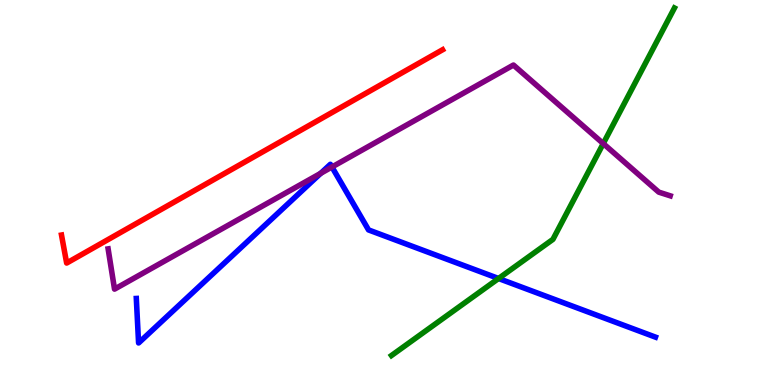[{'lines': ['blue', 'red'], 'intersections': []}, {'lines': ['green', 'red'], 'intersections': []}, {'lines': ['purple', 'red'], 'intersections': []}, {'lines': ['blue', 'green'], 'intersections': [{'x': 6.43, 'y': 2.77}]}, {'lines': ['blue', 'purple'], 'intersections': [{'x': 4.14, 'y': 5.5}, {'x': 4.28, 'y': 5.66}]}, {'lines': ['green', 'purple'], 'intersections': [{'x': 7.78, 'y': 6.27}]}]